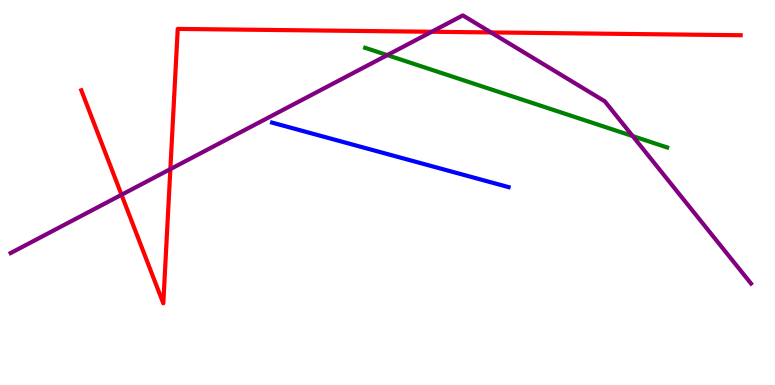[{'lines': ['blue', 'red'], 'intersections': []}, {'lines': ['green', 'red'], 'intersections': []}, {'lines': ['purple', 'red'], 'intersections': [{'x': 1.57, 'y': 4.94}, {'x': 2.2, 'y': 5.61}, {'x': 5.57, 'y': 9.18}, {'x': 6.34, 'y': 9.16}]}, {'lines': ['blue', 'green'], 'intersections': []}, {'lines': ['blue', 'purple'], 'intersections': []}, {'lines': ['green', 'purple'], 'intersections': [{'x': 5.0, 'y': 8.57}, {'x': 8.16, 'y': 6.47}]}]